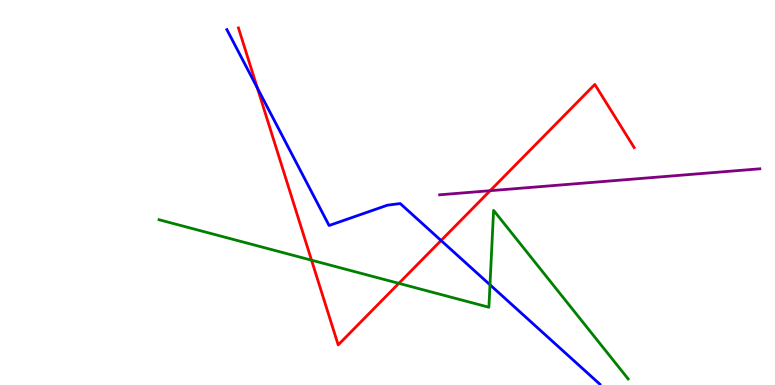[{'lines': ['blue', 'red'], 'intersections': [{'x': 3.32, 'y': 7.72}, {'x': 5.69, 'y': 3.75}]}, {'lines': ['green', 'red'], 'intersections': [{'x': 4.02, 'y': 3.24}, {'x': 5.15, 'y': 2.64}]}, {'lines': ['purple', 'red'], 'intersections': [{'x': 6.32, 'y': 5.05}]}, {'lines': ['blue', 'green'], 'intersections': [{'x': 6.32, 'y': 2.6}]}, {'lines': ['blue', 'purple'], 'intersections': []}, {'lines': ['green', 'purple'], 'intersections': []}]